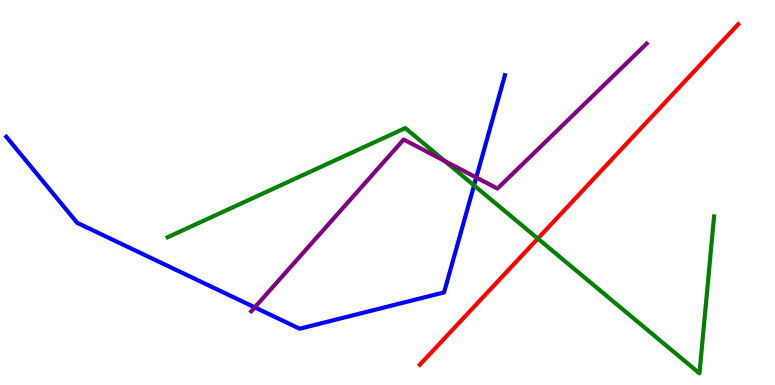[{'lines': ['blue', 'red'], 'intersections': []}, {'lines': ['green', 'red'], 'intersections': [{'x': 6.94, 'y': 3.8}]}, {'lines': ['purple', 'red'], 'intersections': []}, {'lines': ['blue', 'green'], 'intersections': [{'x': 6.12, 'y': 5.18}]}, {'lines': ['blue', 'purple'], 'intersections': [{'x': 3.29, 'y': 2.02}, {'x': 6.15, 'y': 5.39}]}, {'lines': ['green', 'purple'], 'intersections': [{'x': 5.74, 'y': 5.82}]}]